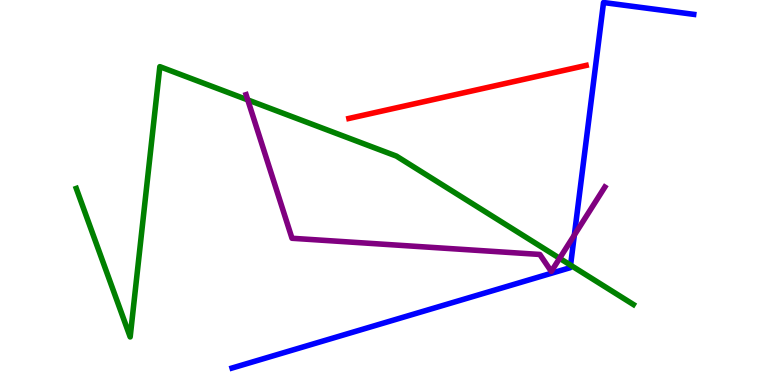[{'lines': ['blue', 'red'], 'intersections': []}, {'lines': ['green', 'red'], 'intersections': []}, {'lines': ['purple', 'red'], 'intersections': []}, {'lines': ['blue', 'green'], 'intersections': [{'x': 7.36, 'y': 3.11}]}, {'lines': ['blue', 'purple'], 'intersections': [{'x': 7.41, 'y': 3.89}]}, {'lines': ['green', 'purple'], 'intersections': [{'x': 3.2, 'y': 7.41}, {'x': 7.22, 'y': 3.29}]}]